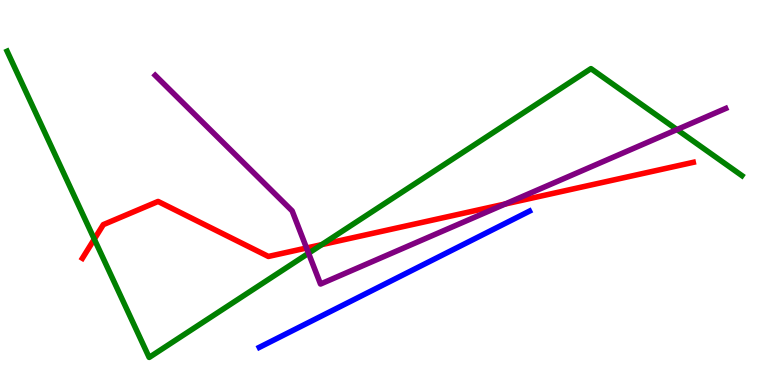[{'lines': ['blue', 'red'], 'intersections': []}, {'lines': ['green', 'red'], 'intersections': [{'x': 1.22, 'y': 3.79}, {'x': 4.15, 'y': 3.65}]}, {'lines': ['purple', 'red'], 'intersections': [{'x': 3.96, 'y': 3.56}, {'x': 6.52, 'y': 4.7}]}, {'lines': ['blue', 'green'], 'intersections': []}, {'lines': ['blue', 'purple'], 'intersections': []}, {'lines': ['green', 'purple'], 'intersections': [{'x': 3.98, 'y': 3.42}, {'x': 8.73, 'y': 6.63}]}]